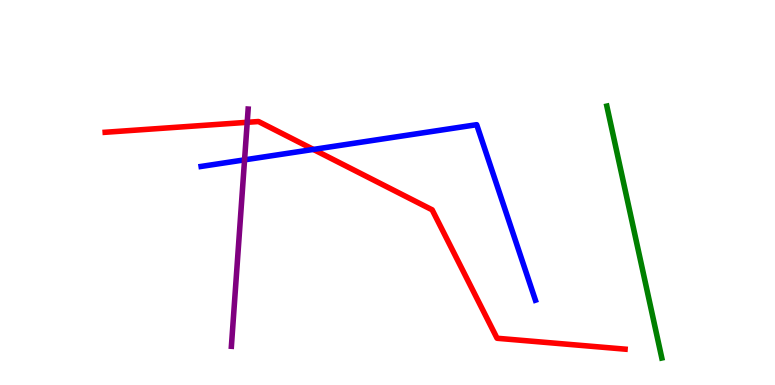[{'lines': ['blue', 'red'], 'intersections': [{'x': 4.04, 'y': 6.12}]}, {'lines': ['green', 'red'], 'intersections': []}, {'lines': ['purple', 'red'], 'intersections': [{'x': 3.19, 'y': 6.82}]}, {'lines': ['blue', 'green'], 'intersections': []}, {'lines': ['blue', 'purple'], 'intersections': [{'x': 3.16, 'y': 5.85}]}, {'lines': ['green', 'purple'], 'intersections': []}]